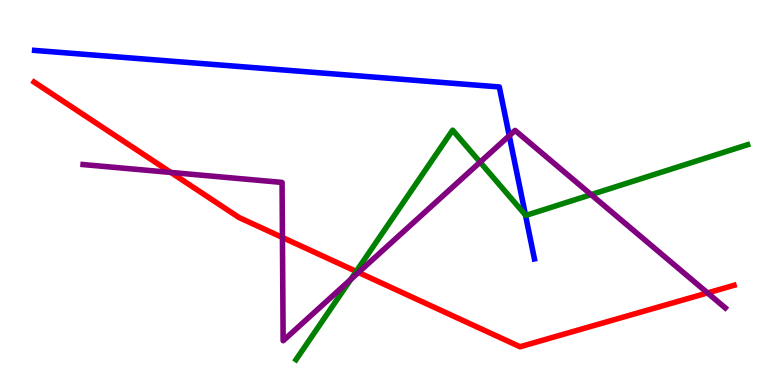[{'lines': ['blue', 'red'], 'intersections': []}, {'lines': ['green', 'red'], 'intersections': [{'x': 4.6, 'y': 2.95}]}, {'lines': ['purple', 'red'], 'intersections': [{'x': 2.2, 'y': 5.52}, {'x': 3.64, 'y': 3.83}, {'x': 4.63, 'y': 2.92}, {'x': 9.13, 'y': 2.39}]}, {'lines': ['blue', 'green'], 'intersections': [{'x': 6.78, 'y': 4.42}]}, {'lines': ['blue', 'purple'], 'intersections': [{'x': 6.57, 'y': 6.48}]}, {'lines': ['green', 'purple'], 'intersections': [{'x': 4.53, 'y': 2.74}, {'x': 6.19, 'y': 5.79}, {'x': 7.63, 'y': 4.95}]}]